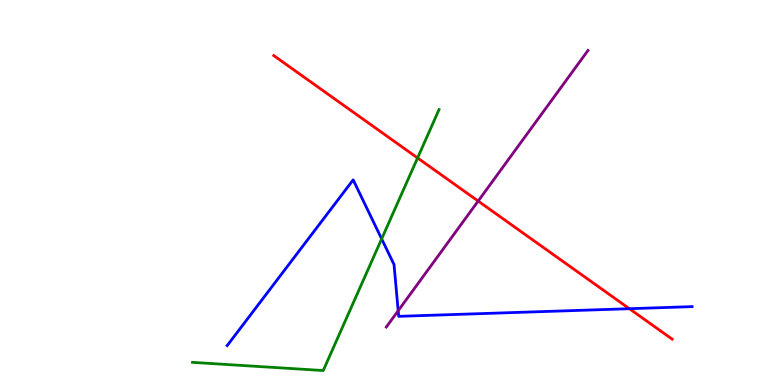[{'lines': ['blue', 'red'], 'intersections': [{'x': 8.12, 'y': 1.98}]}, {'lines': ['green', 'red'], 'intersections': [{'x': 5.39, 'y': 5.9}]}, {'lines': ['purple', 'red'], 'intersections': [{'x': 6.17, 'y': 4.78}]}, {'lines': ['blue', 'green'], 'intersections': [{'x': 4.92, 'y': 3.79}]}, {'lines': ['blue', 'purple'], 'intersections': [{'x': 5.14, 'y': 1.93}]}, {'lines': ['green', 'purple'], 'intersections': []}]